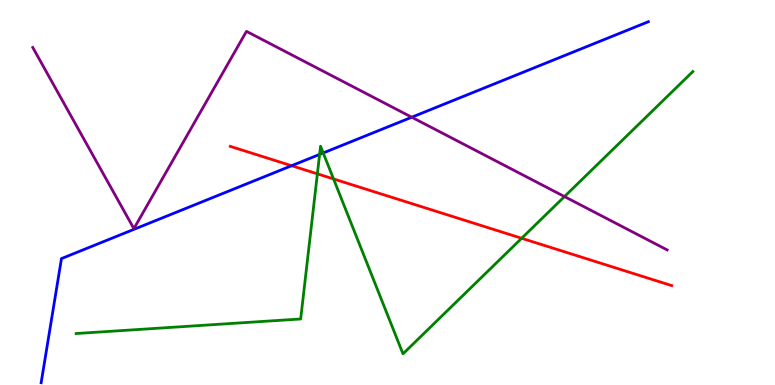[{'lines': ['blue', 'red'], 'intersections': [{'x': 3.76, 'y': 5.7}]}, {'lines': ['green', 'red'], 'intersections': [{'x': 4.1, 'y': 5.48}, {'x': 4.3, 'y': 5.35}, {'x': 6.73, 'y': 3.81}]}, {'lines': ['purple', 'red'], 'intersections': []}, {'lines': ['blue', 'green'], 'intersections': [{'x': 4.12, 'y': 5.99}, {'x': 4.17, 'y': 6.03}]}, {'lines': ['blue', 'purple'], 'intersections': [{'x': 5.31, 'y': 6.96}]}, {'lines': ['green', 'purple'], 'intersections': [{'x': 7.28, 'y': 4.89}]}]